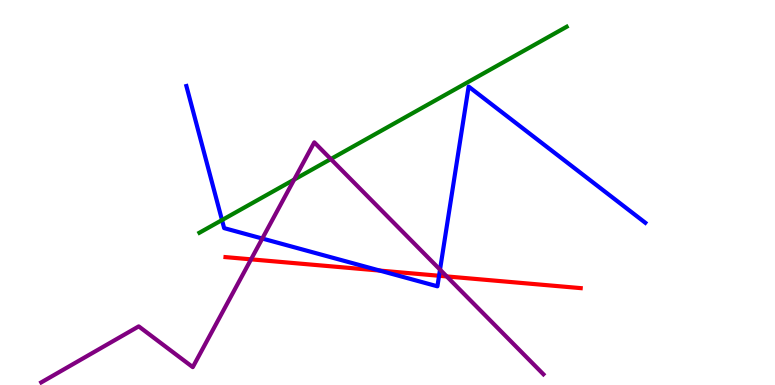[{'lines': ['blue', 'red'], 'intersections': [{'x': 4.9, 'y': 2.97}, {'x': 5.67, 'y': 2.84}]}, {'lines': ['green', 'red'], 'intersections': []}, {'lines': ['purple', 'red'], 'intersections': [{'x': 3.24, 'y': 3.26}, {'x': 5.76, 'y': 2.82}]}, {'lines': ['blue', 'green'], 'intersections': [{'x': 2.86, 'y': 4.28}]}, {'lines': ['blue', 'purple'], 'intersections': [{'x': 3.38, 'y': 3.8}, {'x': 5.68, 'y': 3.0}]}, {'lines': ['green', 'purple'], 'intersections': [{'x': 3.8, 'y': 5.34}, {'x': 4.27, 'y': 5.87}]}]